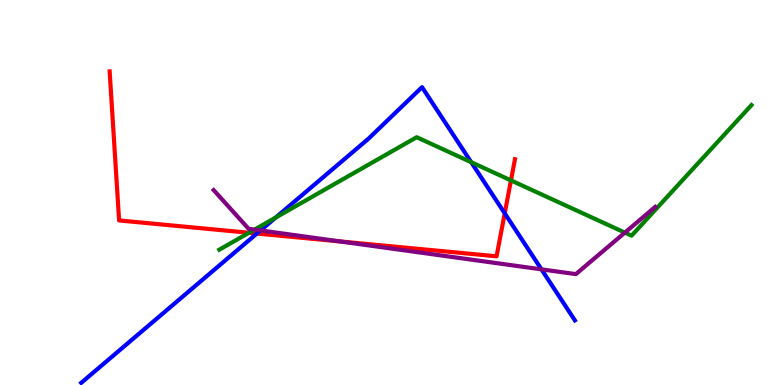[{'lines': ['blue', 'red'], 'intersections': [{'x': 3.31, 'y': 3.93}, {'x': 6.51, 'y': 4.46}]}, {'lines': ['green', 'red'], 'intersections': [{'x': 3.21, 'y': 3.95}, {'x': 6.59, 'y': 5.31}]}, {'lines': ['purple', 'red'], 'intersections': [{'x': 4.39, 'y': 3.73}]}, {'lines': ['blue', 'green'], 'intersections': [{'x': 3.56, 'y': 4.35}, {'x': 6.08, 'y': 5.79}]}, {'lines': ['blue', 'purple'], 'intersections': [{'x': 3.36, 'y': 4.02}, {'x': 6.99, 'y': 3.0}]}, {'lines': ['green', 'purple'], 'intersections': [{'x': 3.28, 'y': 4.04}, {'x': 8.06, 'y': 3.96}]}]